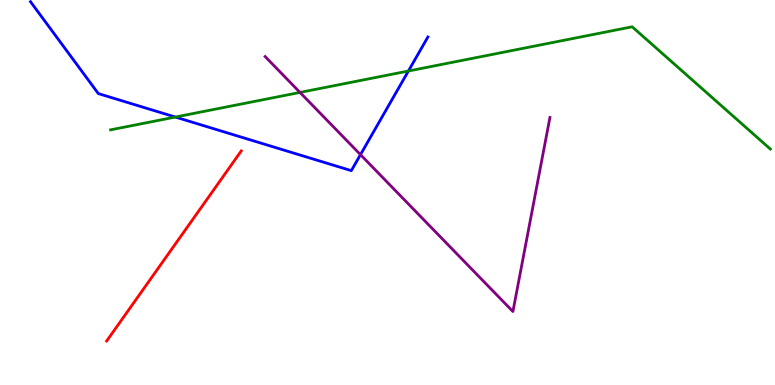[{'lines': ['blue', 'red'], 'intersections': []}, {'lines': ['green', 'red'], 'intersections': []}, {'lines': ['purple', 'red'], 'intersections': []}, {'lines': ['blue', 'green'], 'intersections': [{'x': 2.26, 'y': 6.96}, {'x': 5.27, 'y': 8.16}]}, {'lines': ['blue', 'purple'], 'intersections': [{'x': 4.65, 'y': 5.98}]}, {'lines': ['green', 'purple'], 'intersections': [{'x': 3.87, 'y': 7.6}]}]